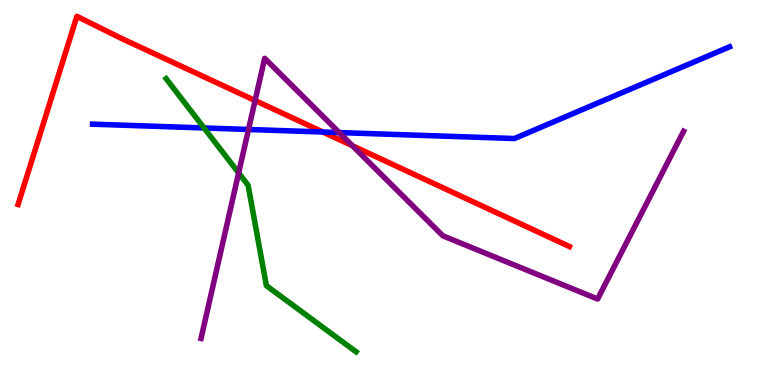[{'lines': ['blue', 'red'], 'intersections': [{'x': 4.17, 'y': 6.57}]}, {'lines': ['green', 'red'], 'intersections': []}, {'lines': ['purple', 'red'], 'intersections': [{'x': 3.29, 'y': 7.39}, {'x': 4.55, 'y': 6.21}]}, {'lines': ['blue', 'green'], 'intersections': [{'x': 2.63, 'y': 6.68}]}, {'lines': ['blue', 'purple'], 'intersections': [{'x': 3.21, 'y': 6.64}, {'x': 4.38, 'y': 6.56}]}, {'lines': ['green', 'purple'], 'intersections': [{'x': 3.08, 'y': 5.51}]}]